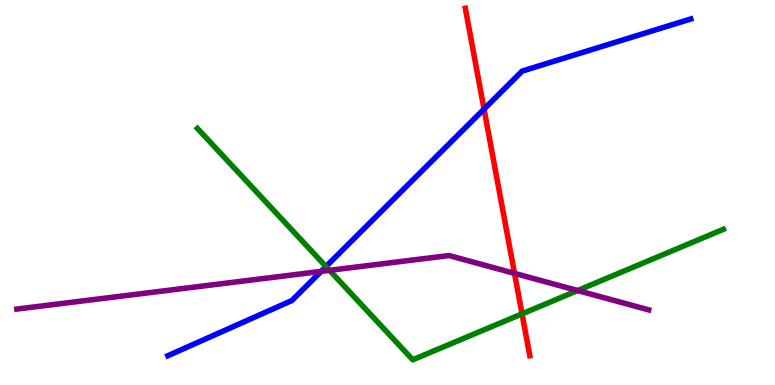[{'lines': ['blue', 'red'], 'intersections': [{'x': 6.25, 'y': 7.17}]}, {'lines': ['green', 'red'], 'intersections': [{'x': 6.74, 'y': 1.85}]}, {'lines': ['purple', 'red'], 'intersections': [{'x': 6.64, 'y': 2.9}]}, {'lines': ['blue', 'green'], 'intersections': [{'x': 4.21, 'y': 3.08}]}, {'lines': ['blue', 'purple'], 'intersections': [{'x': 4.14, 'y': 2.95}]}, {'lines': ['green', 'purple'], 'intersections': [{'x': 4.25, 'y': 2.98}, {'x': 7.45, 'y': 2.45}]}]